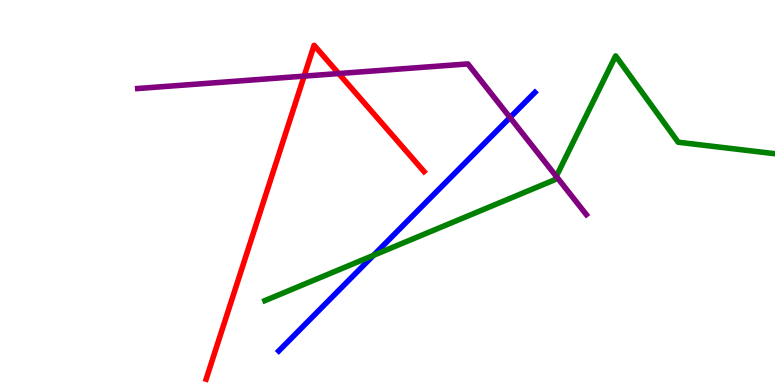[{'lines': ['blue', 'red'], 'intersections': []}, {'lines': ['green', 'red'], 'intersections': []}, {'lines': ['purple', 'red'], 'intersections': [{'x': 3.92, 'y': 8.02}, {'x': 4.37, 'y': 8.09}]}, {'lines': ['blue', 'green'], 'intersections': [{'x': 4.82, 'y': 3.37}]}, {'lines': ['blue', 'purple'], 'intersections': [{'x': 6.58, 'y': 6.95}]}, {'lines': ['green', 'purple'], 'intersections': [{'x': 7.18, 'y': 5.42}]}]